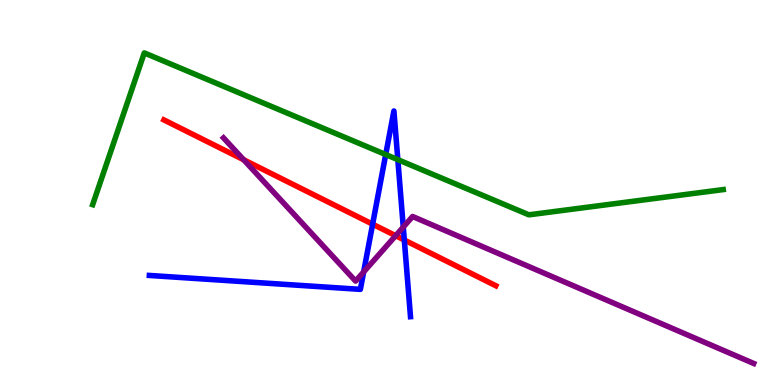[{'lines': ['blue', 'red'], 'intersections': [{'x': 4.81, 'y': 4.18}, {'x': 5.22, 'y': 3.77}]}, {'lines': ['green', 'red'], 'intersections': []}, {'lines': ['purple', 'red'], 'intersections': [{'x': 3.14, 'y': 5.85}, {'x': 5.11, 'y': 3.88}]}, {'lines': ['blue', 'green'], 'intersections': [{'x': 4.98, 'y': 5.99}, {'x': 5.13, 'y': 5.85}]}, {'lines': ['blue', 'purple'], 'intersections': [{'x': 4.69, 'y': 2.94}, {'x': 5.2, 'y': 4.1}]}, {'lines': ['green', 'purple'], 'intersections': []}]